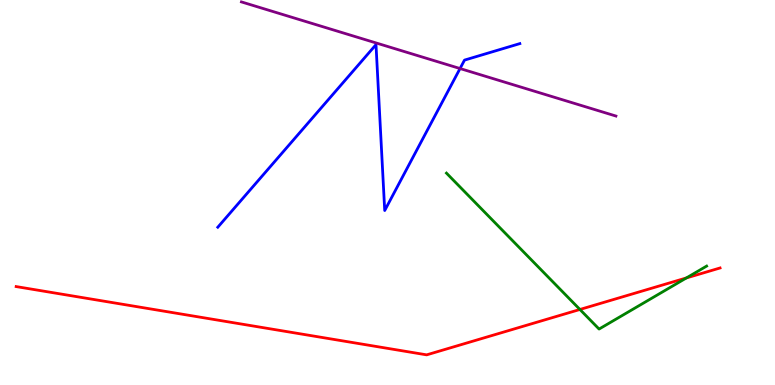[{'lines': ['blue', 'red'], 'intersections': []}, {'lines': ['green', 'red'], 'intersections': [{'x': 7.48, 'y': 1.96}, {'x': 8.86, 'y': 2.78}]}, {'lines': ['purple', 'red'], 'intersections': []}, {'lines': ['blue', 'green'], 'intersections': []}, {'lines': ['blue', 'purple'], 'intersections': [{'x': 5.94, 'y': 8.22}]}, {'lines': ['green', 'purple'], 'intersections': []}]